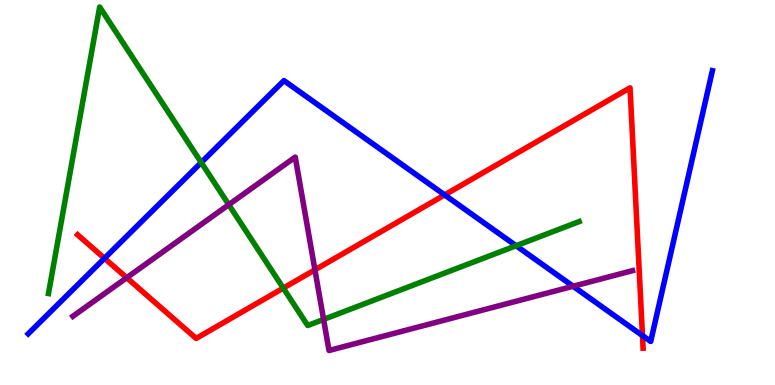[{'lines': ['blue', 'red'], 'intersections': [{'x': 1.35, 'y': 3.29}, {'x': 5.74, 'y': 4.94}, {'x': 8.29, 'y': 1.28}]}, {'lines': ['green', 'red'], 'intersections': [{'x': 3.66, 'y': 2.52}]}, {'lines': ['purple', 'red'], 'intersections': [{'x': 1.64, 'y': 2.79}, {'x': 4.06, 'y': 2.99}]}, {'lines': ['blue', 'green'], 'intersections': [{'x': 2.6, 'y': 5.78}, {'x': 6.66, 'y': 3.62}]}, {'lines': ['blue', 'purple'], 'intersections': [{'x': 7.4, 'y': 2.56}]}, {'lines': ['green', 'purple'], 'intersections': [{'x': 2.95, 'y': 4.68}, {'x': 4.18, 'y': 1.7}]}]